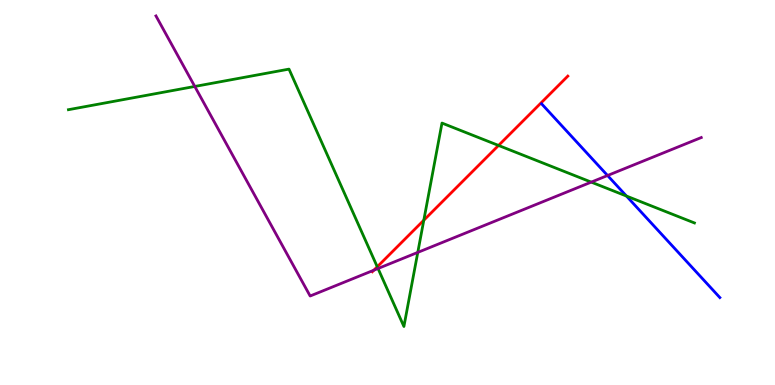[{'lines': ['blue', 'red'], 'intersections': []}, {'lines': ['green', 'red'], 'intersections': [{'x': 4.87, 'y': 3.07}, {'x': 5.47, 'y': 4.28}, {'x': 6.43, 'y': 6.22}]}, {'lines': ['purple', 'red'], 'intersections': [{'x': 4.82, 'y': 2.98}]}, {'lines': ['blue', 'green'], 'intersections': [{'x': 8.08, 'y': 4.91}]}, {'lines': ['blue', 'purple'], 'intersections': [{'x': 7.84, 'y': 5.44}]}, {'lines': ['green', 'purple'], 'intersections': [{'x': 2.51, 'y': 7.75}, {'x': 4.88, 'y': 3.03}, {'x': 5.39, 'y': 3.44}, {'x': 7.63, 'y': 5.27}]}]